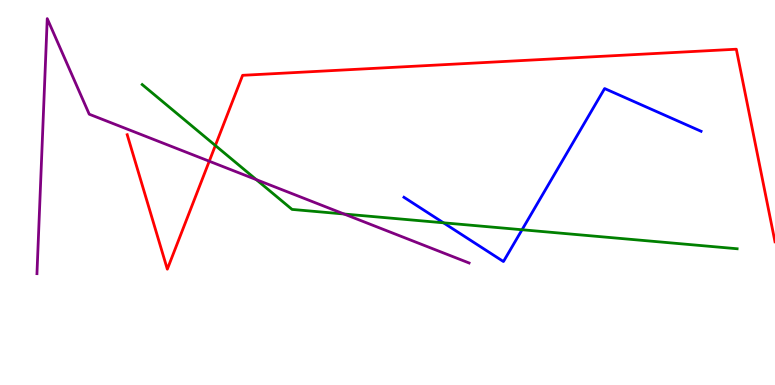[{'lines': ['blue', 'red'], 'intersections': []}, {'lines': ['green', 'red'], 'intersections': [{'x': 2.78, 'y': 6.22}]}, {'lines': ['purple', 'red'], 'intersections': [{'x': 2.7, 'y': 5.81}]}, {'lines': ['blue', 'green'], 'intersections': [{'x': 5.72, 'y': 4.21}, {'x': 6.74, 'y': 4.03}]}, {'lines': ['blue', 'purple'], 'intersections': []}, {'lines': ['green', 'purple'], 'intersections': [{'x': 3.31, 'y': 5.33}, {'x': 4.44, 'y': 4.44}]}]